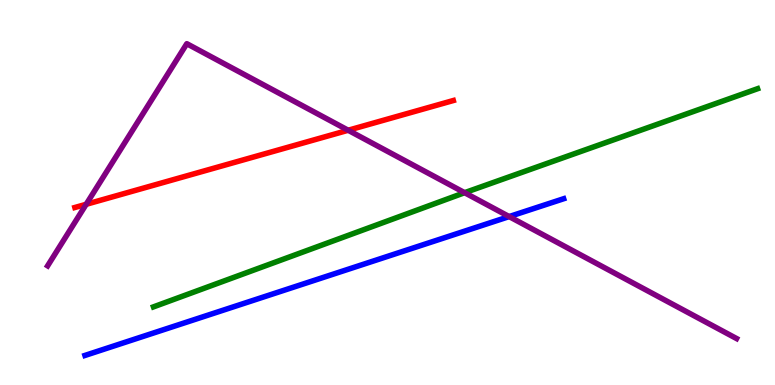[{'lines': ['blue', 'red'], 'intersections': []}, {'lines': ['green', 'red'], 'intersections': []}, {'lines': ['purple', 'red'], 'intersections': [{'x': 1.11, 'y': 4.69}, {'x': 4.49, 'y': 6.62}]}, {'lines': ['blue', 'green'], 'intersections': []}, {'lines': ['blue', 'purple'], 'intersections': [{'x': 6.57, 'y': 4.37}]}, {'lines': ['green', 'purple'], 'intersections': [{'x': 6.0, 'y': 4.99}]}]